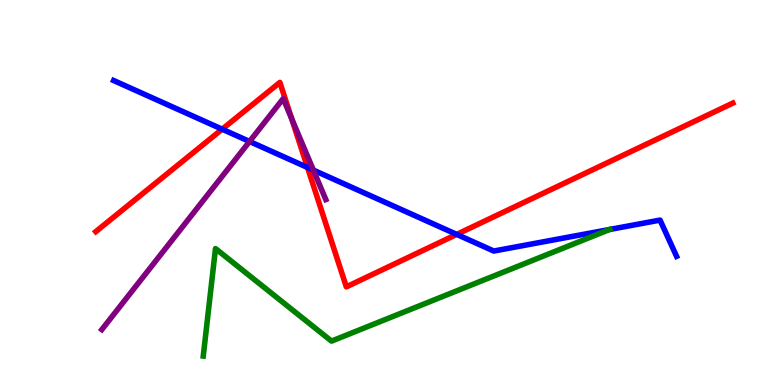[{'lines': ['blue', 'red'], 'intersections': [{'x': 2.87, 'y': 6.64}, {'x': 3.97, 'y': 5.65}, {'x': 5.89, 'y': 3.91}]}, {'lines': ['green', 'red'], 'intersections': []}, {'lines': ['purple', 'red'], 'intersections': [{'x': 3.76, 'y': 6.92}]}, {'lines': ['blue', 'green'], 'intersections': [{'x': 7.87, 'y': 4.04}]}, {'lines': ['blue', 'purple'], 'intersections': [{'x': 3.22, 'y': 6.33}, {'x': 4.04, 'y': 5.58}]}, {'lines': ['green', 'purple'], 'intersections': []}]